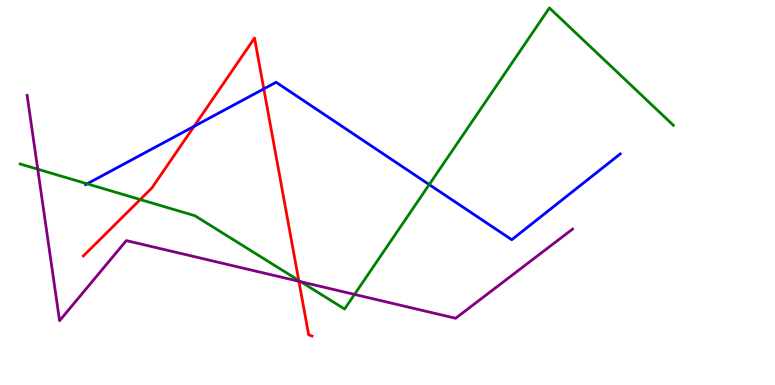[{'lines': ['blue', 'red'], 'intersections': [{'x': 2.5, 'y': 6.72}, {'x': 3.4, 'y': 7.69}]}, {'lines': ['green', 'red'], 'intersections': [{'x': 1.81, 'y': 4.82}, {'x': 3.85, 'y': 2.72}]}, {'lines': ['purple', 'red'], 'intersections': [{'x': 3.86, 'y': 2.69}]}, {'lines': ['blue', 'green'], 'intersections': [{'x': 1.12, 'y': 5.23}, {'x': 5.54, 'y': 5.21}]}, {'lines': ['blue', 'purple'], 'intersections': []}, {'lines': ['green', 'purple'], 'intersections': [{'x': 0.487, 'y': 5.61}, {'x': 3.88, 'y': 2.68}, {'x': 4.57, 'y': 2.35}]}]